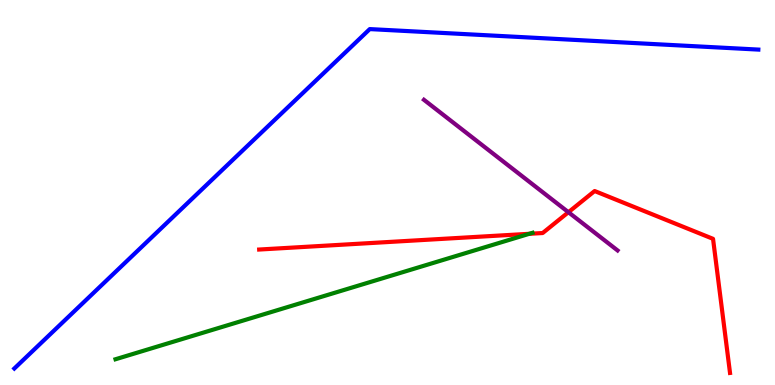[{'lines': ['blue', 'red'], 'intersections': []}, {'lines': ['green', 'red'], 'intersections': [{'x': 6.83, 'y': 3.93}]}, {'lines': ['purple', 'red'], 'intersections': [{'x': 7.33, 'y': 4.49}]}, {'lines': ['blue', 'green'], 'intersections': []}, {'lines': ['blue', 'purple'], 'intersections': []}, {'lines': ['green', 'purple'], 'intersections': []}]